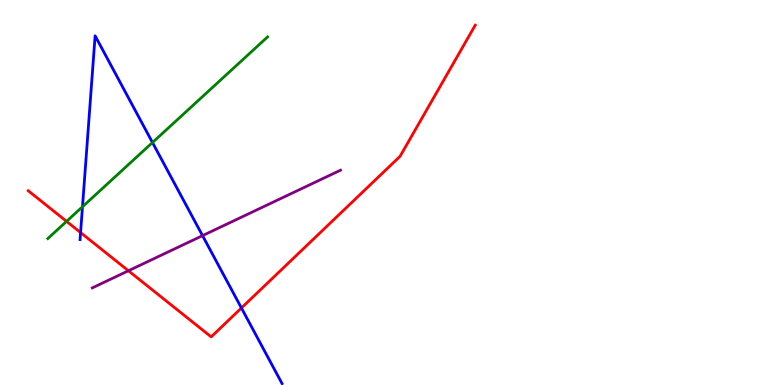[{'lines': ['blue', 'red'], 'intersections': [{'x': 1.04, 'y': 3.96}, {'x': 3.12, 'y': 2.0}]}, {'lines': ['green', 'red'], 'intersections': [{'x': 0.859, 'y': 4.25}]}, {'lines': ['purple', 'red'], 'intersections': [{'x': 1.66, 'y': 2.97}]}, {'lines': ['blue', 'green'], 'intersections': [{'x': 1.06, 'y': 4.63}, {'x': 1.97, 'y': 6.3}]}, {'lines': ['blue', 'purple'], 'intersections': [{'x': 2.61, 'y': 3.88}]}, {'lines': ['green', 'purple'], 'intersections': []}]